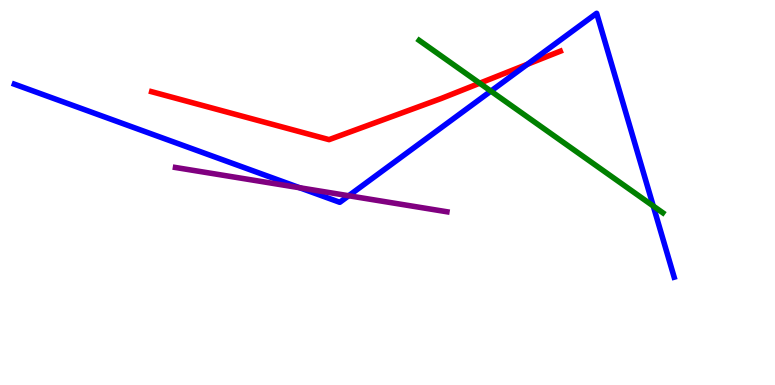[{'lines': ['blue', 'red'], 'intersections': [{'x': 6.8, 'y': 8.33}]}, {'lines': ['green', 'red'], 'intersections': [{'x': 6.19, 'y': 7.84}]}, {'lines': ['purple', 'red'], 'intersections': []}, {'lines': ['blue', 'green'], 'intersections': [{'x': 6.33, 'y': 7.63}, {'x': 8.43, 'y': 4.65}]}, {'lines': ['blue', 'purple'], 'intersections': [{'x': 3.87, 'y': 5.12}, {'x': 4.5, 'y': 4.92}]}, {'lines': ['green', 'purple'], 'intersections': []}]